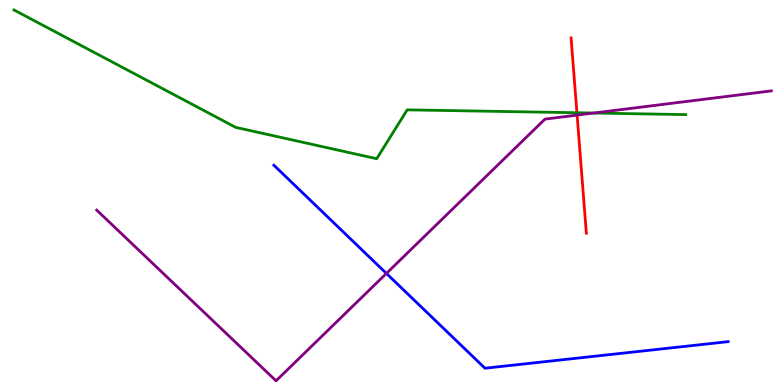[{'lines': ['blue', 'red'], 'intersections': []}, {'lines': ['green', 'red'], 'intersections': [{'x': 7.44, 'y': 7.07}]}, {'lines': ['purple', 'red'], 'intersections': [{'x': 7.45, 'y': 7.01}]}, {'lines': ['blue', 'green'], 'intersections': []}, {'lines': ['blue', 'purple'], 'intersections': [{'x': 4.99, 'y': 2.9}]}, {'lines': ['green', 'purple'], 'intersections': [{'x': 7.66, 'y': 7.06}]}]